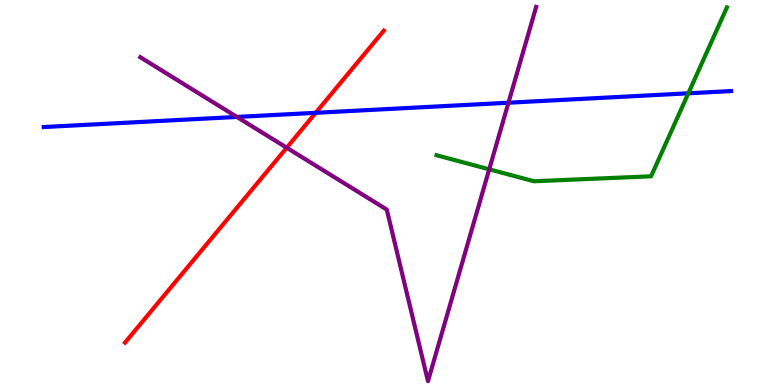[{'lines': ['blue', 'red'], 'intersections': [{'x': 4.07, 'y': 7.07}]}, {'lines': ['green', 'red'], 'intersections': []}, {'lines': ['purple', 'red'], 'intersections': [{'x': 3.7, 'y': 6.16}]}, {'lines': ['blue', 'green'], 'intersections': [{'x': 8.88, 'y': 7.58}]}, {'lines': ['blue', 'purple'], 'intersections': [{'x': 3.06, 'y': 6.96}, {'x': 6.56, 'y': 7.33}]}, {'lines': ['green', 'purple'], 'intersections': [{'x': 6.31, 'y': 5.6}]}]